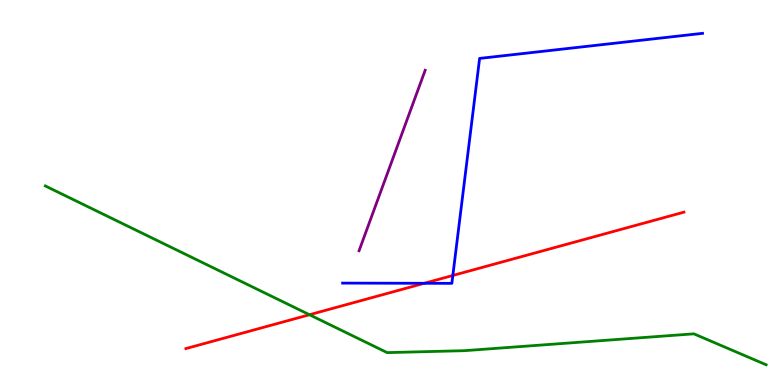[{'lines': ['blue', 'red'], 'intersections': [{'x': 5.47, 'y': 2.64}, {'x': 5.84, 'y': 2.85}]}, {'lines': ['green', 'red'], 'intersections': [{'x': 3.99, 'y': 1.83}]}, {'lines': ['purple', 'red'], 'intersections': []}, {'lines': ['blue', 'green'], 'intersections': []}, {'lines': ['blue', 'purple'], 'intersections': []}, {'lines': ['green', 'purple'], 'intersections': []}]